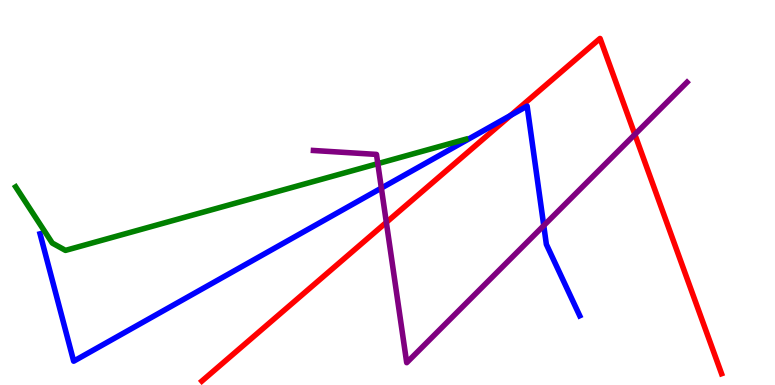[{'lines': ['blue', 'red'], 'intersections': [{'x': 6.59, 'y': 7.0}]}, {'lines': ['green', 'red'], 'intersections': []}, {'lines': ['purple', 'red'], 'intersections': [{'x': 4.98, 'y': 4.22}, {'x': 8.19, 'y': 6.51}]}, {'lines': ['blue', 'green'], 'intersections': []}, {'lines': ['blue', 'purple'], 'intersections': [{'x': 4.92, 'y': 5.11}, {'x': 7.02, 'y': 4.14}]}, {'lines': ['green', 'purple'], 'intersections': [{'x': 4.87, 'y': 5.75}]}]